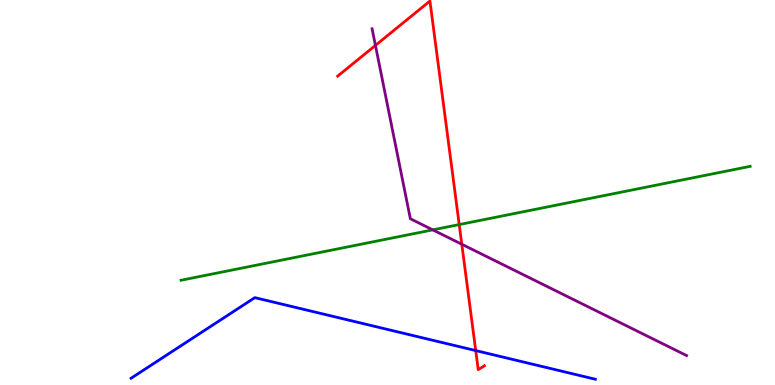[{'lines': ['blue', 'red'], 'intersections': [{'x': 6.14, 'y': 0.894}]}, {'lines': ['green', 'red'], 'intersections': [{'x': 5.93, 'y': 4.17}]}, {'lines': ['purple', 'red'], 'intersections': [{'x': 4.84, 'y': 8.82}, {'x': 5.96, 'y': 3.66}]}, {'lines': ['blue', 'green'], 'intersections': []}, {'lines': ['blue', 'purple'], 'intersections': []}, {'lines': ['green', 'purple'], 'intersections': [{'x': 5.58, 'y': 4.03}]}]